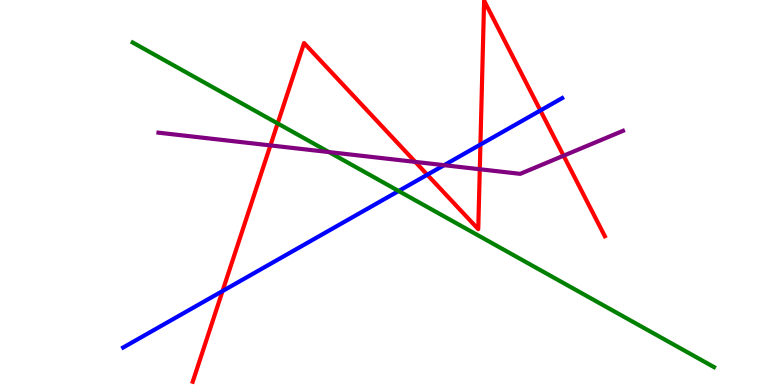[{'lines': ['blue', 'red'], 'intersections': [{'x': 2.87, 'y': 2.44}, {'x': 5.51, 'y': 5.46}, {'x': 6.2, 'y': 6.25}, {'x': 6.97, 'y': 7.13}]}, {'lines': ['green', 'red'], 'intersections': [{'x': 3.58, 'y': 6.79}]}, {'lines': ['purple', 'red'], 'intersections': [{'x': 3.49, 'y': 6.22}, {'x': 5.36, 'y': 5.79}, {'x': 6.19, 'y': 5.6}, {'x': 7.27, 'y': 5.96}]}, {'lines': ['blue', 'green'], 'intersections': [{'x': 5.14, 'y': 5.04}]}, {'lines': ['blue', 'purple'], 'intersections': [{'x': 5.73, 'y': 5.71}]}, {'lines': ['green', 'purple'], 'intersections': [{'x': 4.24, 'y': 6.05}]}]